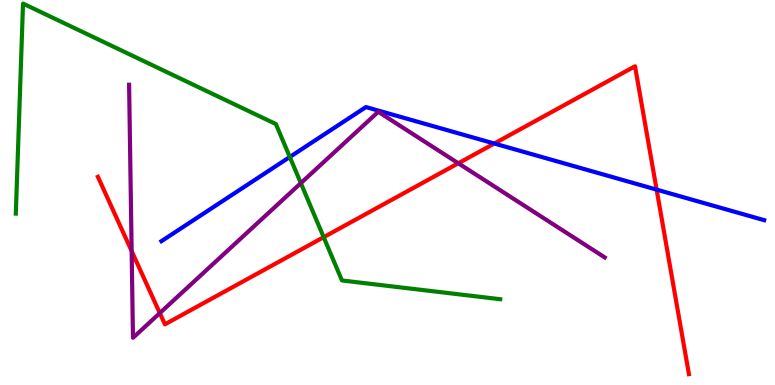[{'lines': ['blue', 'red'], 'intersections': [{'x': 6.38, 'y': 6.27}, {'x': 8.47, 'y': 5.07}]}, {'lines': ['green', 'red'], 'intersections': [{'x': 4.18, 'y': 3.84}]}, {'lines': ['purple', 'red'], 'intersections': [{'x': 1.7, 'y': 3.48}, {'x': 2.06, 'y': 1.87}, {'x': 5.91, 'y': 5.76}]}, {'lines': ['blue', 'green'], 'intersections': [{'x': 3.74, 'y': 5.92}]}, {'lines': ['blue', 'purple'], 'intersections': []}, {'lines': ['green', 'purple'], 'intersections': [{'x': 3.88, 'y': 5.24}]}]